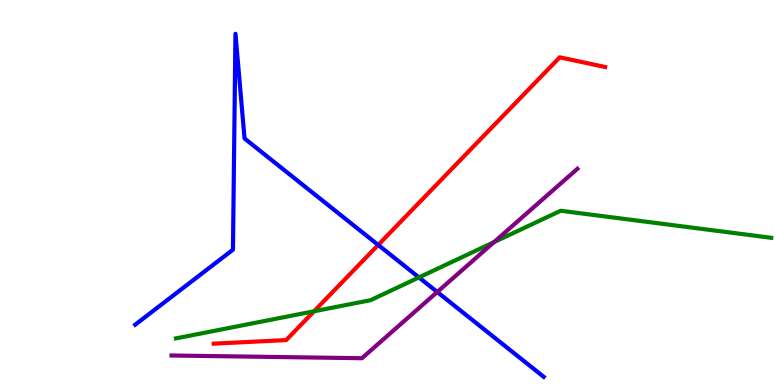[{'lines': ['blue', 'red'], 'intersections': [{'x': 4.88, 'y': 3.64}]}, {'lines': ['green', 'red'], 'intersections': [{'x': 4.05, 'y': 1.91}]}, {'lines': ['purple', 'red'], 'intersections': []}, {'lines': ['blue', 'green'], 'intersections': [{'x': 5.41, 'y': 2.79}]}, {'lines': ['blue', 'purple'], 'intersections': [{'x': 5.64, 'y': 2.42}]}, {'lines': ['green', 'purple'], 'intersections': [{'x': 6.37, 'y': 3.71}]}]